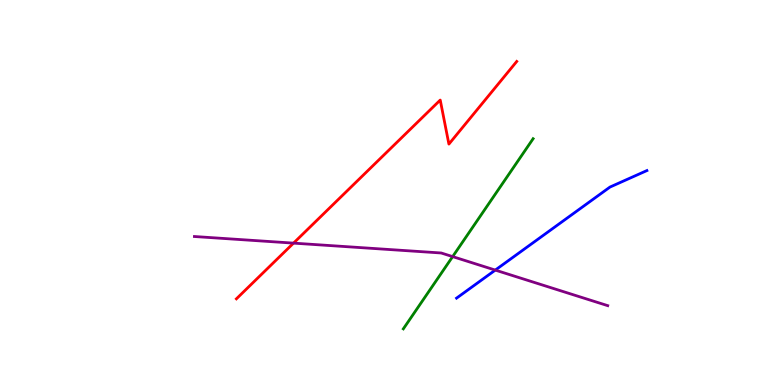[{'lines': ['blue', 'red'], 'intersections': []}, {'lines': ['green', 'red'], 'intersections': []}, {'lines': ['purple', 'red'], 'intersections': [{'x': 3.79, 'y': 3.68}]}, {'lines': ['blue', 'green'], 'intersections': []}, {'lines': ['blue', 'purple'], 'intersections': [{'x': 6.39, 'y': 2.98}]}, {'lines': ['green', 'purple'], 'intersections': [{'x': 5.84, 'y': 3.33}]}]